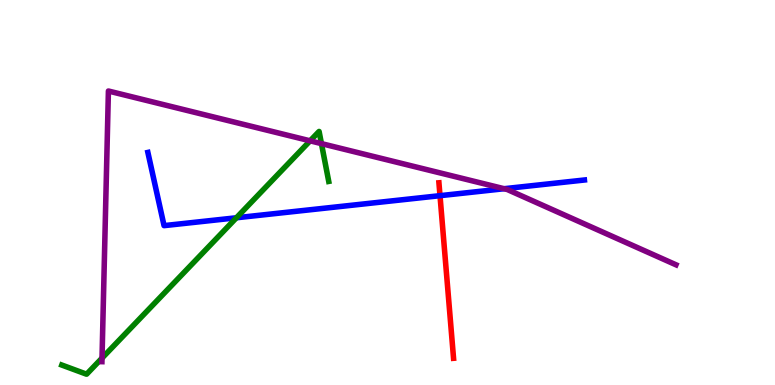[{'lines': ['blue', 'red'], 'intersections': [{'x': 5.68, 'y': 4.92}]}, {'lines': ['green', 'red'], 'intersections': []}, {'lines': ['purple', 'red'], 'intersections': []}, {'lines': ['blue', 'green'], 'intersections': [{'x': 3.05, 'y': 4.34}]}, {'lines': ['blue', 'purple'], 'intersections': [{'x': 6.5, 'y': 5.1}]}, {'lines': ['green', 'purple'], 'intersections': [{'x': 1.32, 'y': 0.698}, {'x': 4.0, 'y': 6.34}, {'x': 4.15, 'y': 6.27}]}]